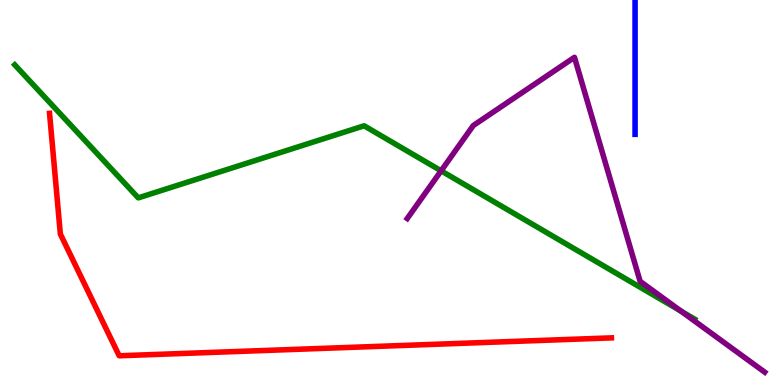[{'lines': ['blue', 'red'], 'intersections': []}, {'lines': ['green', 'red'], 'intersections': []}, {'lines': ['purple', 'red'], 'intersections': []}, {'lines': ['blue', 'green'], 'intersections': []}, {'lines': ['blue', 'purple'], 'intersections': []}, {'lines': ['green', 'purple'], 'intersections': [{'x': 5.69, 'y': 5.56}, {'x': 8.79, 'y': 1.92}]}]